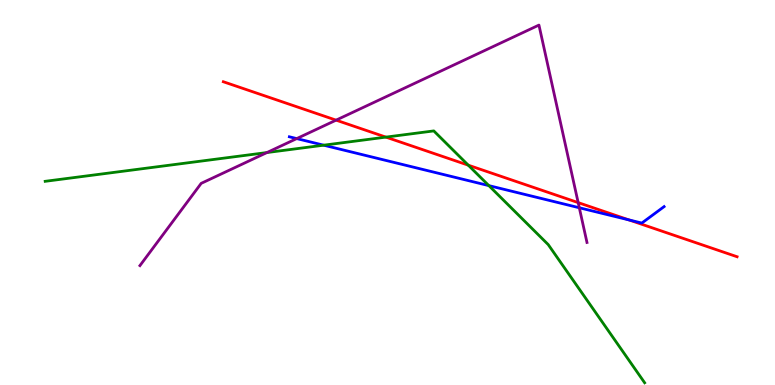[{'lines': ['blue', 'red'], 'intersections': [{'x': 8.12, 'y': 4.29}]}, {'lines': ['green', 'red'], 'intersections': [{'x': 4.98, 'y': 6.44}, {'x': 6.04, 'y': 5.71}]}, {'lines': ['purple', 'red'], 'intersections': [{'x': 4.34, 'y': 6.88}, {'x': 7.46, 'y': 4.74}]}, {'lines': ['blue', 'green'], 'intersections': [{'x': 4.18, 'y': 6.23}, {'x': 6.31, 'y': 5.18}]}, {'lines': ['blue', 'purple'], 'intersections': [{'x': 3.83, 'y': 6.4}, {'x': 7.47, 'y': 4.6}]}, {'lines': ['green', 'purple'], 'intersections': [{'x': 3.44, 'y': 6.04}]}]